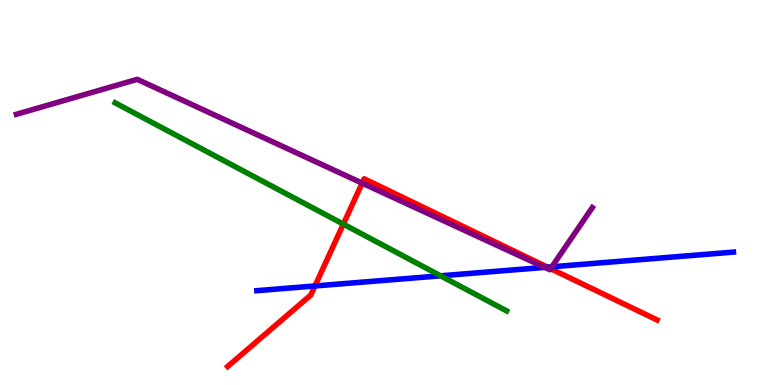[{'lines': ['blue', 'red'], 'intersections': [{'x': 4.06, 'y': 2.57}, {'x': 7.06, 'y': 3.06}]}, {'lines': ['green', 'red'], 'intersections': [{'x': 4.43, 'y': 4.18}]}, {'lines': ['purple', 'red'], 'intersections': [{'x': 4.67, 'y': 5.24}, {'x': 7.1, 'y': 3.02}]}, {'lines': ['blue', 'green'], 'intersections': [{'x': 5.69, 'y': 2.84}]}, {'lines': ['blue', 'purple'], 'intersections': [{'x': 7.03, 'y': 3.06}, {'x': 7.12, 'y': 3.07}]}, {'lines': ['green', 'purple'], 'intersections': []}]